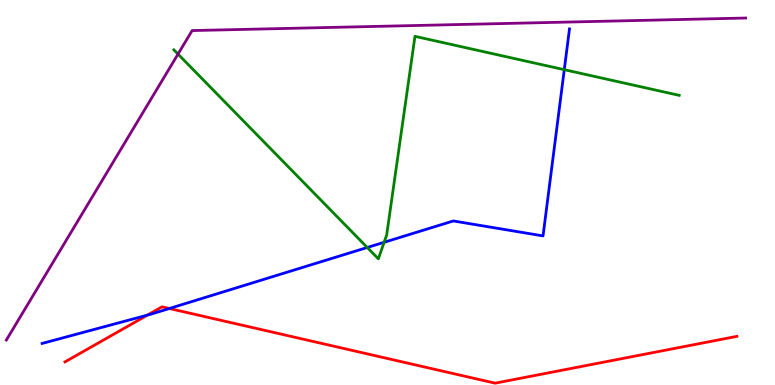[{'lines': ['blue', 'red'], 'intersections': [{'x': 1.9, 'y': 1.81}, {'x': 2.19, 'y': 1.99}]}, {'lines': ['green', 'red'], 'intersections': []}, {'lines': ['purple', 'red'], 'intersections': []}, {'lines': ['blue', 'green'], 'intersections': [{'x': 4.74, 'y': 3.57}, {'x': 4.96, 'y': 3.71}, {'x': 7.28, 'y': 8.19}]}, {'lines': ['blue', 'purple'], 'intersections': []}, {'lines': ['green', 'purple'], 'intersections': [{'x': 2.3, 'y': 8.6}]}]